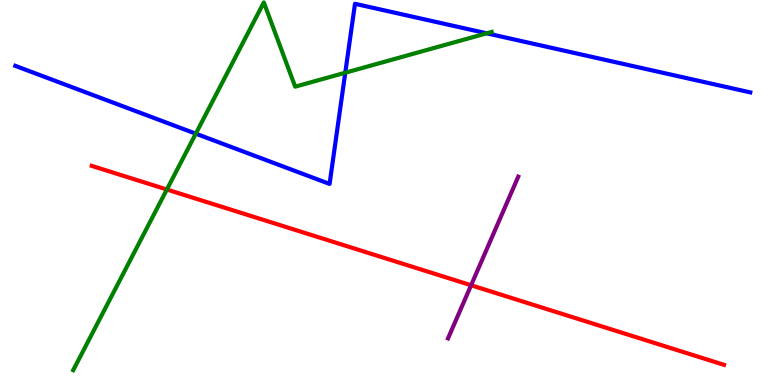[{'lines': ['blue', 'red'], 'intersections': []}, {'lines': ['green', 'red'], 'intersections': [{'x': 2.15, 'y': 5.08}]}, {'lines': ['purple', 'red'], 'intersections': [{'x': 6.08, 'y': 2.59}]}, {'lines': ['blue', 'green'], 'intersections': [{'x': 2.53, 'y': 6.53}, {'x': 4.46, 'y': 8.11}, {'x': 6.28, 'y': 9.13}]}, {'lines': ['blue', 'purple'], 'intersections': []}, {'lines': ['green', 'purple'], 'intersections': []}]